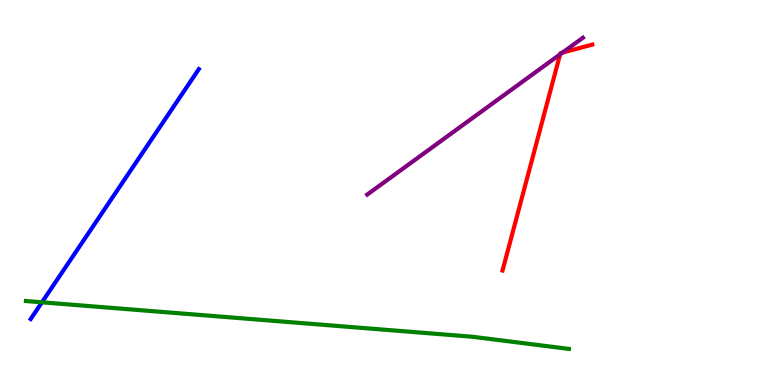[{'lines': ['blue', 'red'], 'intersections': []}, {'lines': ['green', 'red'], 'intersections': []}, {'lines': ['purple', 'red'], 'intersections': [{'x': 7.23, 'y': 8.59}, {'x': 7.26, 'y': 8.63}]}, {'lines': ['blue', 'green'], 'intersections': [{'x': 0.541, 'y': 2.15}]}, {'lines': ['blue', 'purple'], 'intersections': []}, {'lines': ['green', 'purple'], 'intersections': []}]